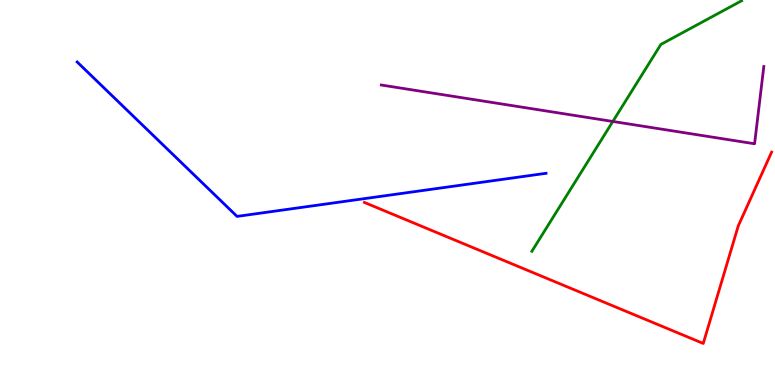[{'lines': ['blue', 'red'], 'intersections': []}, {'lines': ['green', 'red'], 'intersections': []}, {'lines': ['purple', 'red'], 'intersections': []}, {'lines': ['blue', 'green'], 'intersections': []}, {'lines': ['blue', 'purple'], 'intersections': []}, {'lines': ['green', 'purple'], 'intersections': [{'x': 7.91, 'y': 6.85}]}]